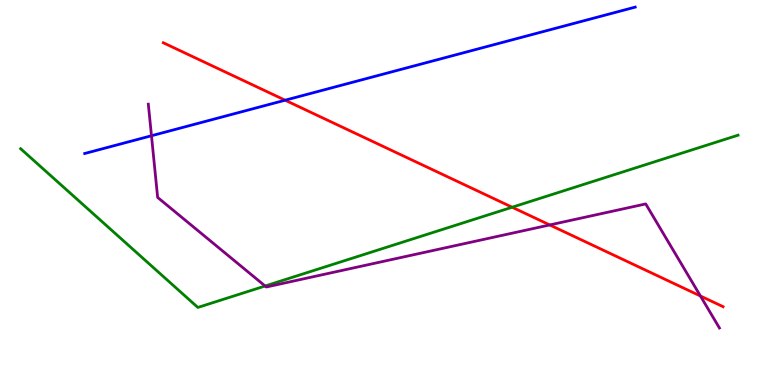[{'lines': ['blue', 'red'], 'intersections': [{'x': 3.68, 'y': 7.4}]}, {'lines': ['green', 'red'], 'intersections': [{'x': 6.61, 'y': 4.62}]}, {'lines': ['purple', 'red'], 'intersections': [{'x': 7.09, 'y': 4.16}, {'x': 9.04, 'y': 2.31}]}, {'lines': ['blue', 'green'], 'intersections': []}, {'lines': ['blue', 'purple'], 'intersections': [{'x': 1.95, 'y': 6.47}]}, {'lines': ['green', 'purple'], 'intersections': [{'x': 3.42, 'y': 2.57}]}]